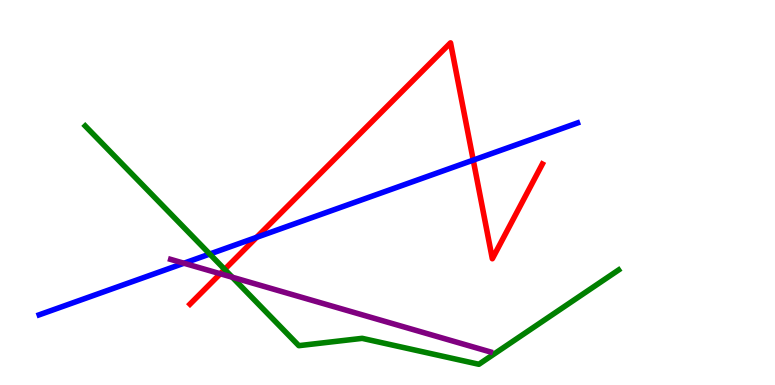[{'lines': ['blue', 'red'], 'intersections': [{'x': 3.31, 'y': 3.84}, {'x': 6.11, 'y': 5.84}]}, {'lines': ['green', 'red'], 'intersections': [{'x': 2.9, 'y': 3.0}]}, {'lines': ['purple', 'red'], 'intersections': [{'x': 2.84, 'y': 2.89}]}, {'lines': ['blue', 'green'], 'intersections': [{'x': 2.71, 'y': 3.4}]}, {'lines': ['blue', 'purple'], 'intersections': [{'x': 2.37, 'y': 3.16}]}, {'lines': ['green', 'purple'], 'intersections': [{'x': 3.0, 'y': 2.8}]}]